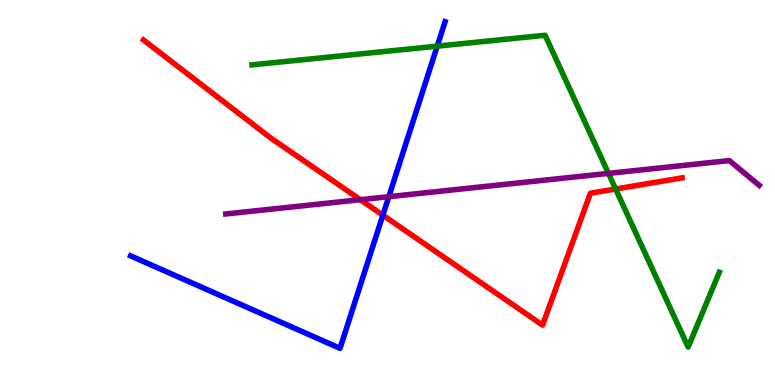[{'lines': ['blue', 'red'], 'intersections': [{'x': 4.94, 'y': 4.41}]}, {'lines': ['green', 'red'], 'intersections': [{'x': 7.94, 'y': 5.09}]}, {'lines': ['purple', 'red'], 'intersections': [{'x': 4.65, 'y': 4.81}]}, {'lines': ['blue', 'green'], 'intersections': [{'x': 5.64, 'y': 8.8}]}, {'lines': ['blue', 'purple'], 'intersections': [{'x': 5.02, 'y': 4.89}]}, {'lines': ['green', 'purple'], 'intersections': [{'x': 7.85, 'y': 5.5}]}]